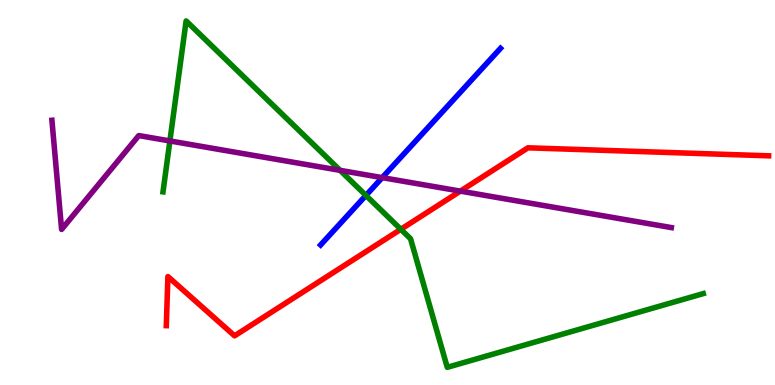[{'lines': ['blue', 'red'], 'intersections': []}, {'lines': ['green', 'red'], 'intersections': [{'x': 5.17, 'y': 4.04}]}, {'lines': ['purple', 'red'], 'intersections': [{'x': 5.94, 'y': 5.04}]}, {'lines': ['blue', 'green'], 'intersections': [{'x': 4.72, 'y': 4.92}]}, {'lines': ['blue', 'purple'], 'intersections': [{'x': 4.93, 'y': 5.39}]}, {'lines': ['green', 'purple'], 'intersections': [{'x': 2.19, 'y': 6.34}, {'x': 4.39, 'y': 5.58}]}]